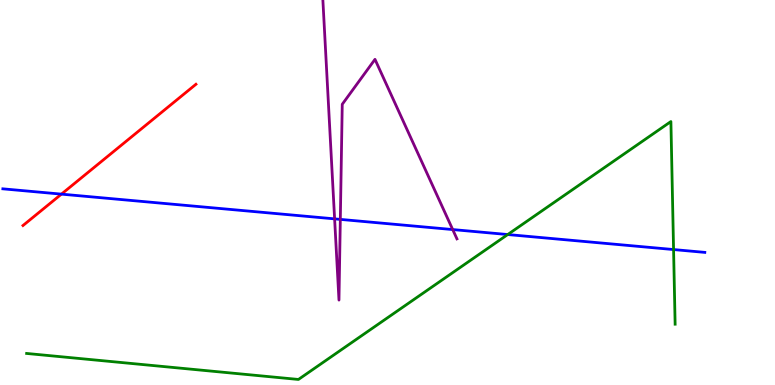[{'lines': ['blue', 'red'], 'intersections': [{'x': 0.792, 'y': 4.96}]}, {'lines': ['green', 'red'], 'intersections': []}, {'lines': ['purple', 'red'], 'intersections': []}, {'lines': ['blue', 'green'], 'intersections': [{'x': 6.55, 'y': 3.91}, {'x': 8.69, 'y': 3.52}]}, {'lines': ['blue', 'purple'], 'intersections': [{'x': 4.32, 'y': 4.32}, {'x': 4.39, 'y': 4.3}, {'x': 5.84, 'y': 4.04}]}, {'lines': ['green', 'purple'], 'intersections': []}]